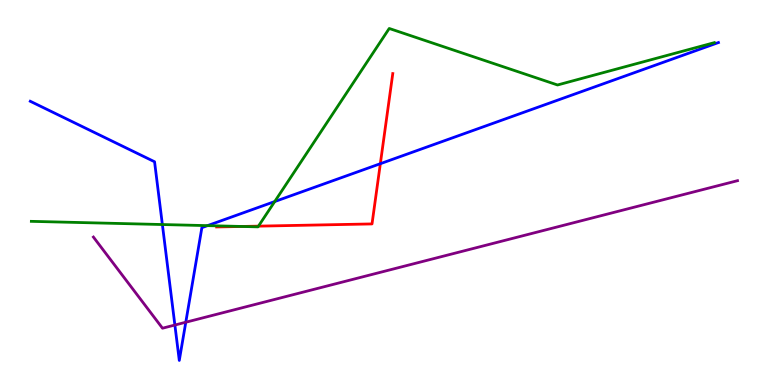[{'lines': ['blue', 'red'], 'intersections': [{'x': 4.91, 'y': 5.75}]}, {'lines': ['green', 'red'], 'intersections': [{'x': 3.12, 'y': 4.12}, {'x': 3.33, 'y': 4.13}]}, {'lines': ['purple', 'red'], 'intersections': []}, {'lines': ['blue', 'green'], 'intersections': [{'x': 2.1, 'y': 4.17}, {'x': 2.68, 'y': 4.14}, {'x': 3.54, 'y': 4.76}]}, {'lines': ['blue', 'purple'], 'intersections': [{'x': 2.26, 'y': 1.56}, {'x': 2.4, 'y': 1.63}]}, {'lines': ['green', 'purple'], 'intersections': []}]